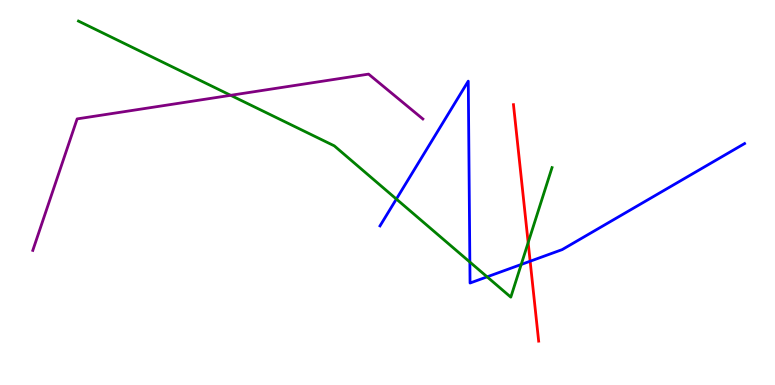[{'lines': ['blue', 'red'], 'intersections': [{'x': 6.84, 'y': 3.21}]}, {'lines': ['green', 'red'], 'intersections': [{'x': 6.81, 'y': 3.7}]}, {'lines': ['purple', 'red'], 'intersections': []}, {'lines': ['blue', 'green'], 'intersections': [{'x': 5.11, 'y': 4.83}, {'x': 6.06, 'y': 3.19}, {'x': 6.29, 'y': 2.81}, {'x': 6.73, 'y': 3.13}]}, {'lines': ['blue', 'purple'], 'intersections': []}, {'lines': ['green', 'purple'], 'intersections': [{'x': 2.98, 'y': 7.52}]}]